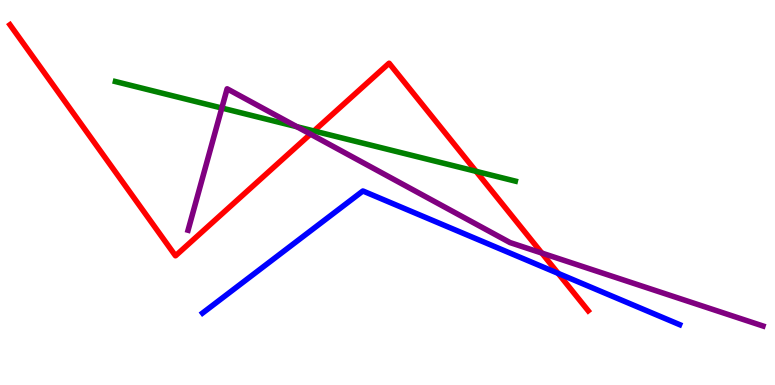[{'lines': ['blue', 'red'], 'intersections': [{'x': 7.2, 'y': 2.9}]}, {'lines': ['green', 'red'], 'intersections': [{'x': 4.05, 'y': 6.6}, {'x': 6.14, 'y': 5.55}]}, {'lines': ['purple', 'red'], 'intersections': [{'x': 4.01, 'y': 6.52}, {'x': 6.99, 'y': 3.43}]}, {'lines': ['blue', 'green'], 'intersections': []}, {'lines': ['blue', 'purple'], 'intersections': []}, {'lines': ['green', 'purple'], 'intersections': [{'x': 2.86, 'y': 7.19}, {'x': 3.83, 'y': 6.71}]}]